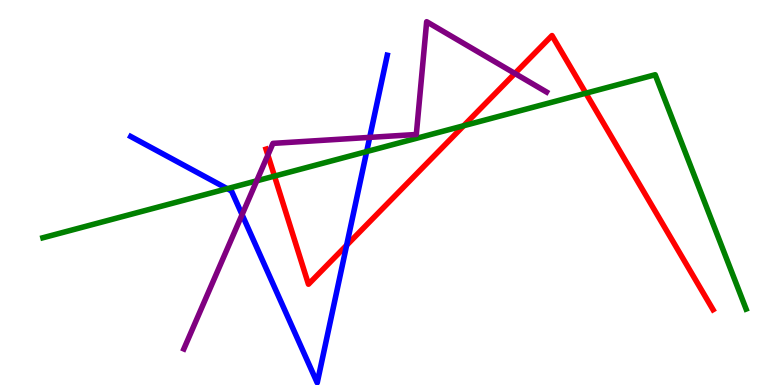[{'lines': ['blue', 'red'], 'intersections': [{'x': 4.47, 'y': 3.63}]}, {'lines': ['green', 'red'], 'intersections': [{'x': 3.54, 'y': 5.43}, {'x': 5.98, 'y': 6.73}, {'x': 7.56, 'y': 7.58}]}, {'lines': ['purple', 'red'], 'intersections': [{'x': 3.46, 'y': 5.97}, {'x': 6.64, 'y': 8.09}]}, {'lines': ['blue', 'green'], 'intersections': [{'x': 2.93, 'y': 5.1}, {'x': 4.73, 'y': 6.06}]}, {'lines': ['blue', 'purple'], 'intersections': [{'x': 3.12, 'y': 4.43}, {'x': 4.77, 'y': 6.43}]}, {'lines': ['green', 'purple'], 'intersections': [{'x': 3.31, 'y': 5.3}]}]